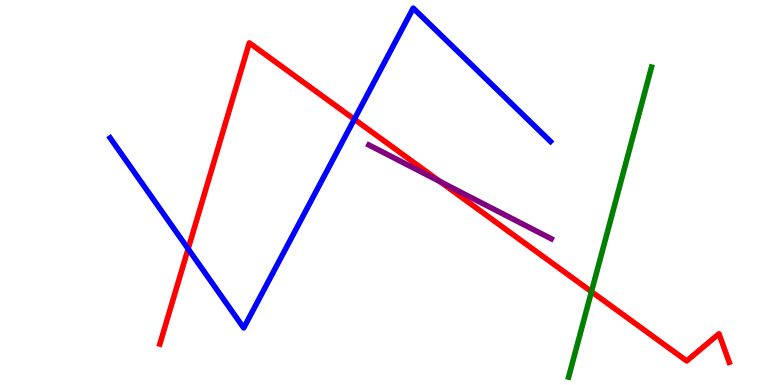[{'lines': ['blue', 'red'], 'intersections': [{'x': 2.43, 'y': 3.54}, {'x': 4.57, 'y': 6.9}]}, {'lines': ['green', 'red'], 'intersections': [{'x': 7.63, 'y': 2.42}]}, {'lines': ['purple', 'red'], 'intersections': [{'x': 5.68, 'y': 5.28}]}, {'lines': ['blue', 'green'], 'intersections': []}, {'lines': ['blue', 'purple'], 'intersections': []}, {'lines': ['green', 'purple'], 'intersections': []}]